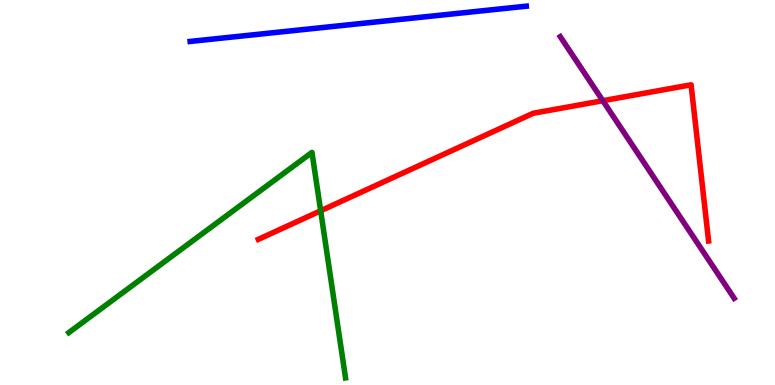[{'lines': ['blue', 'red'], 'intersections': []}, {'lines': ['green', 'red'], 'intersections': [{'x': 4.14, 'y': 4.53}]}, {'lines': ['purple', 'red'], 'intersections': [{'x': 7.78, 'y': 7.38}]}, {'lines': ['blue', 'green'], 'intersections': []}, {'lines': ['blue', 'purple'], 'intersections': []}, {'lines': ['green', 'purple'], 'intersections': []}]